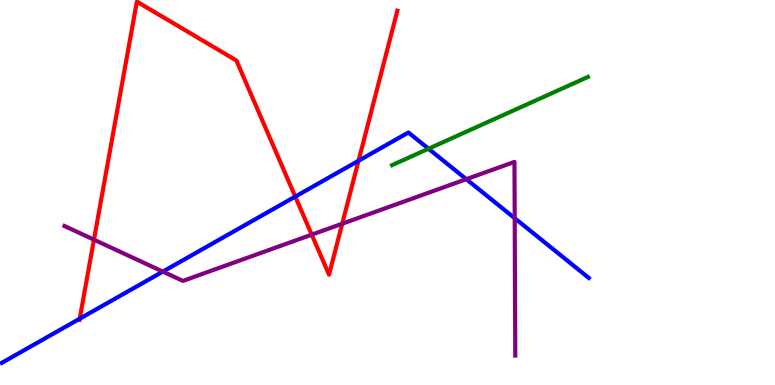[{'lines': ['blue', 'red'], 'intersections': [{'x': 1.03, 'y': 1.72}, {'x': 3.81, 'y': 4.89}, {'x': 4.63, 'y': 5.82}]}, {'lines': ['green', 'red'], 'intersections': []}, {'lines': ['purple', 'red'], 'intersections': [{'x': 1.21, 'y': 3.77}, {'x': 4.02, 'y': 3.9}, {'x': 4.42, 'y': 4.19}]}, {'lines': ['blue', 'green'], 'intersections': [{'x': 5.53, 'y': 6.14}]}, {'lines': ['blue', 'purple'], 'intersections': [{'x': 2.1, 'y': 2.95}, {'x': 6.02, 'y': 5.35}, {'x': 6.64, 'y': 4.33}]}, {'lines': ['green', 'purple'], 'intersections': []}]